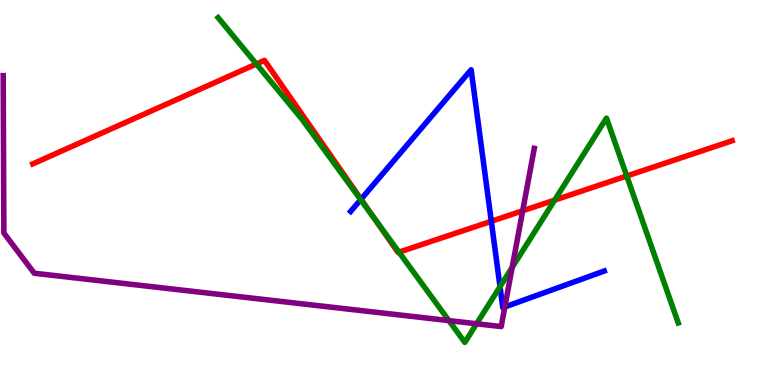[{'lines': ['blue', 'red'], 'intersections': [{'x': 4.66, 'y': 4.83}, {'x': 6.34, 'y': 4.25}]}, {'lines': ['green', 'red'], 'intersections': [{'x': 3.31, 'y': 8.34}, {'x': 4.83, 'y': 4.32}, {'x': 5.15, 'y': 3.45}, {'x': 7.16, 'y': 4.8}, {'x': 8.09, 'y': 5.43}]}, {'lines': ['purple', 'red'], 'intersections': [{'x': 6.74, 'y': 4.52}]}, {'lines': ['blue', 'green'], 'intersections': [{'x': 4.65, 'y': 4.81}, {'x': 6.45, 'y': 2.55}]}, {'lines': ['blue', 'purple'], 'intersections': [{'x': 6.51, 'y': 2.03}]}, {'lines': ['green', 'purple'], 'intersections': [{'x': 5.79, 'y': 1.67}, {'x': 6.15, 'y': 1.59}, {'x': 6.61, 'y': 3.05}]}]